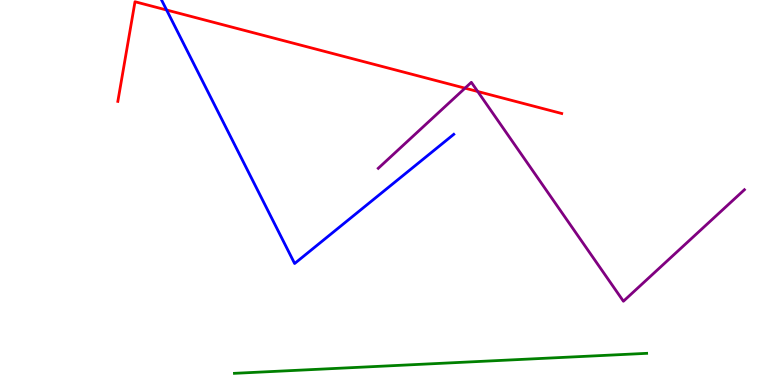[{'lines': ['blue', 'red'], 'intersections': [{'x': 2.15, 'y': 9.74}]}, {'lines': ['green', 'red'], 'intersections': []}, {'lines': ['purple', 'red'], 'intersections': [{'x': 6.0, 'y': 7.71}, {'x': 6.16, 'y': 7.62}]}, {'lines': ['blue', 'green'], 'intersections': []}, {'lines': ['blue', 'purple'], 'intersections': []}, {'lines': ['green', 'purple'], 'intersections': []}]